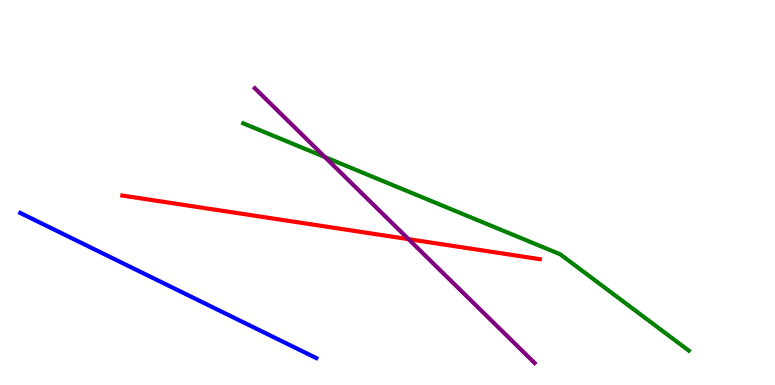[{'lines': ['blue', 'red'], 'intersections': []}, {'lines': ['green', 'red'], 'intersections': []}, {'lines': ['purple', 'red'], 'intersections': [{'x': 5.27, 'y': 3.79}]}, {'lines': ['blue', 'green'], 'intersections': []}, {'lines': ['blue', 'purple'], 'intersections': []}, {'lines': ['green', 'purple'], 'intersections': [{'x': 4.19, 'y': 5.92}]}]